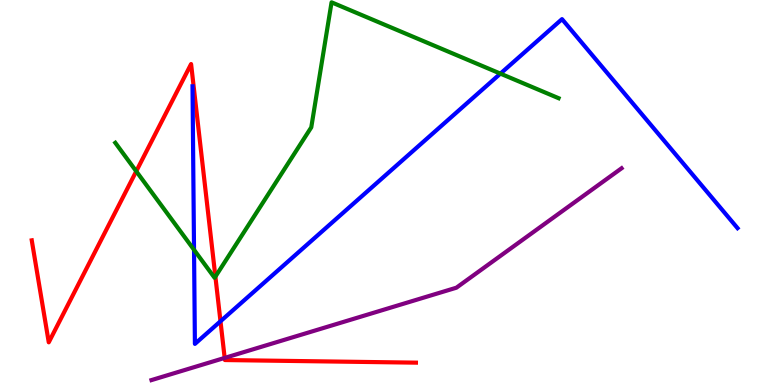[{'lines': ['blue', 'red'], 'intersections': [{'x': 2.84, 'y': 1.66}]}, {'lines': ['green', 'red'], 'intersections': [{'x': 1.76, 'y': 5.55}, {'x': 2.78, 'y': 2.81}]}, {'lines': ['purple', 'red'], 'intersections': [{'x': 2.9, 'y': 0.704}]}, {'lines': ['blue', 'green'], 'intersections': [{'x': 2.5, 'y': 3.51}, {'x': 6.46, 'y': 8.09}]}, {'lines': ['blue', 'purple'], 'intersections': []}, {'lines': ['green', 'purple'], 'intersections': []}]